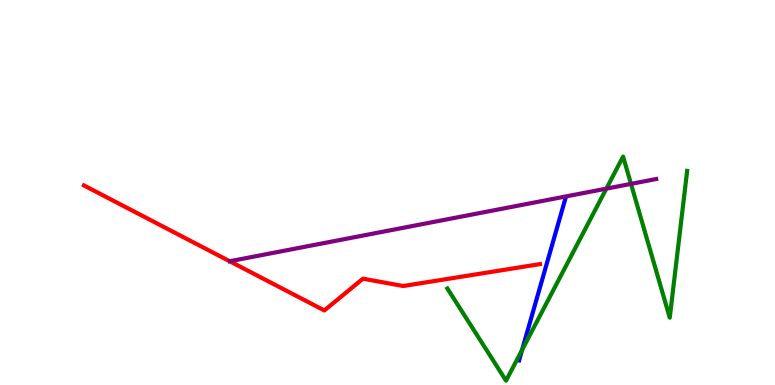[{'lines': ['blue', 'red'], 'intersections': []}, {'lines': ['green', 'red'], 'intersections': []}, {'lines': ['purple', 'red'], 'intersections': []}, {'lines': ['blue', 'green'], 'intersections': [{'x': 6.74, 'y': 0.909}]}, {'lines': ['blue', 'purple'], 'intersections': []}, {'lines': ['green', 'purple'], 'intersections': [{'x': 7.82, 'y': 5.1}, {'x': 8.14, 'y': 5.22}]}]